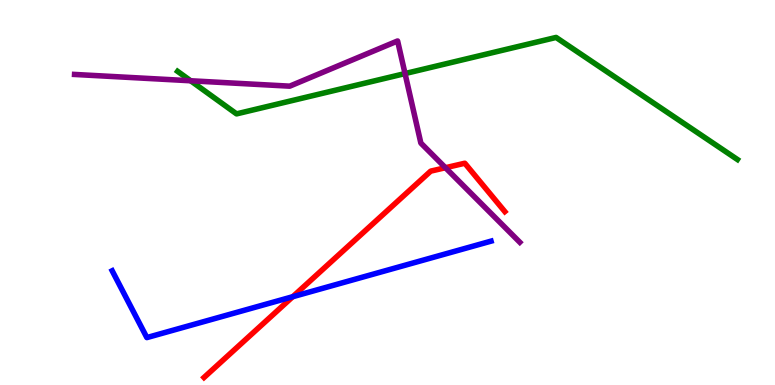[{'lines': ['blue', 'red'], 'intersections': [{'x': 3.78, 'y': 2.29}]}, {'lines': ['green', 'red'], 'intersections': []}, {'lines': ['purple', 'red'], 'intersections': [{'x': 5.75, 'y': 5.64}]}, {'lines': ['blue', 'green'], 'intersections': []}, {'lines': ['blue', 'purple'], 'intersections': []}, {'lines': ['green', 'purple'], 'intersections': [{'x': 2.46, 'y': 7.9}, {'x': 5.23, 'y': 8.09}]}]